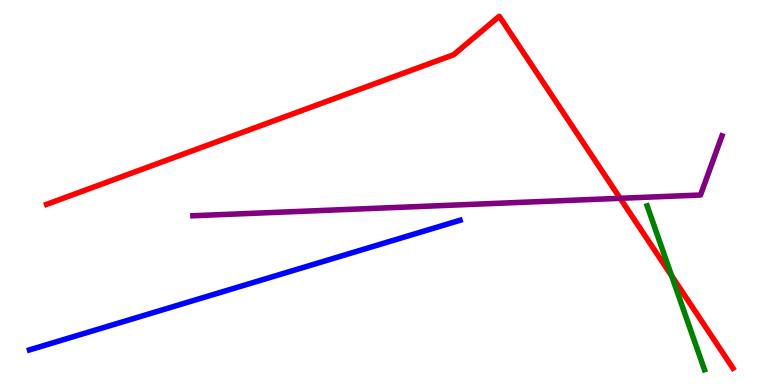[{'lines': ['blue', 'red'], 'intersections': []}, {'lines': ['green', 'red'], 'intersections': [{'x': 8.67, 'y': 2.83}]}, {'lines': ['purple', 'red'], 'intersections': [{'x': 8.0, 'y': 4.85}]}, {'lines': ['blue', 'green'], 'intersections': []}, {'lines': ['blue', 'purple'], 'intersections': []}, {'lines': ['green', 'purple'], 'intersections': []}]